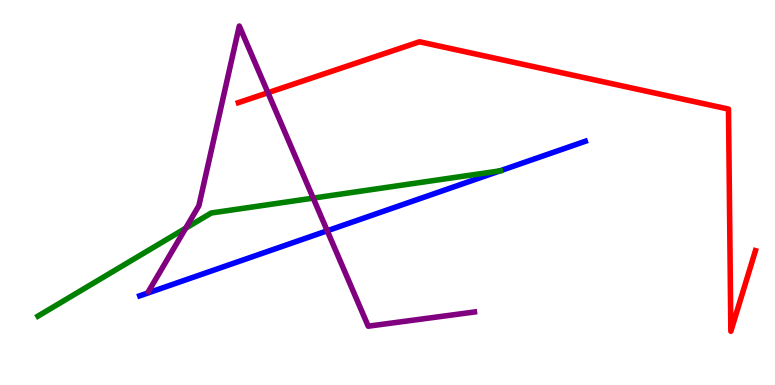[{'lines': ['blue', 'red'], 'intersections': []}, {'lines': ['green', 'red'], 'intersections': []}, {'lines': ['purple', 'red'], 'intersections': [{'x': 3.46, 'y': 7.59}]}, {'lines': ['blue', 'green'], 'intersections': [{'x': 6.45, 'y': 5.56}]}, {'lines': ['blue', 'purple'], 'intersections': [{'x': 4.22, 'y': 4.01}]}, {'lines': ['green', 'purple'], 'intersections': [{'x': 2.4, 'y': 4.07}, {'x': 4.04, 'y': 4.85}]}]